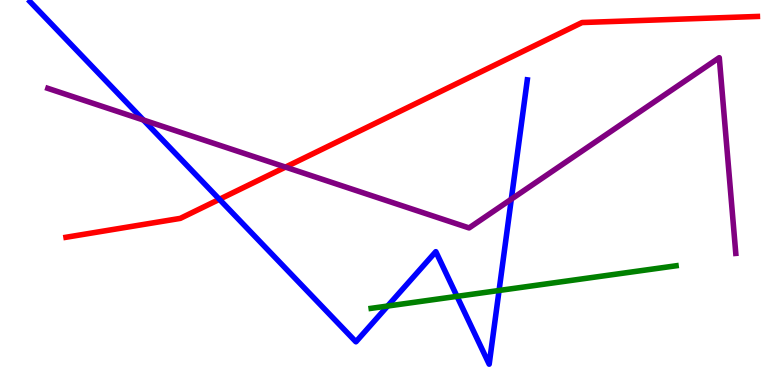[{'lines': ['blue', 'red'], 'intersections': [{'x': 2.83, 'y': 4.82}]}, {'lines': ['green', 'red'], 'intersections': []}, {'lines': ['purple', 'red'], 'intersections': [{'x': 3.68, 'y': 5.66}]}, {'lines': ['blue', 'green'], 'intersections': [{'x': 5.0, 'y': 2.05}, {'x': 5.9, 'y': 2.3}, {'x': 6.44, 'y': 2.45}]}, {'lines': ['blue', 'purple'], 'intersections': [{'x': 1.85, 'y': 6.88}, {'x': 6.6, 'y': 4.83}]}, {'lines': ['green', 'purple'], 'intersections': []}]